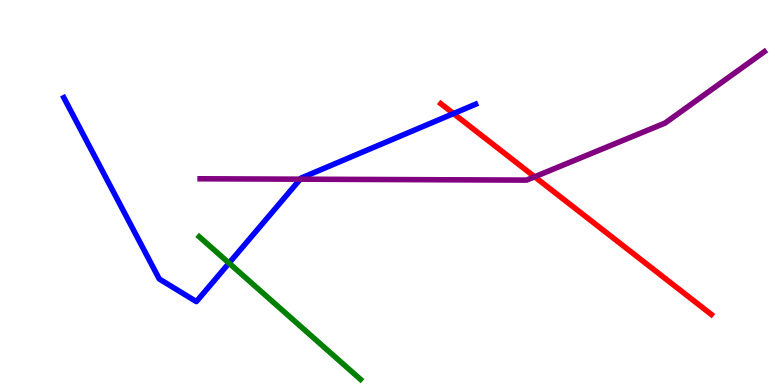[{'lines': ['blue', 'red'], 'intersections': [{'x': 5.85, 'y': 7.05}]}, {'lines': ['green', 'red'], 'intersections': []}, {'lines': ['purple', 'red'], 'intersections': [{'x': 6.9, 'y': 5.41}]}, {'lines': ['blue', 'green'], 'intersections': [{'x': 2.96, 'y': 3.17}]}, {'lines': ['blue', 'purple'], 'intersections': [{'x': 3.87, 'y': 5.35}]}, {'lines': ['green', 'purple'], 'intersections': []}]